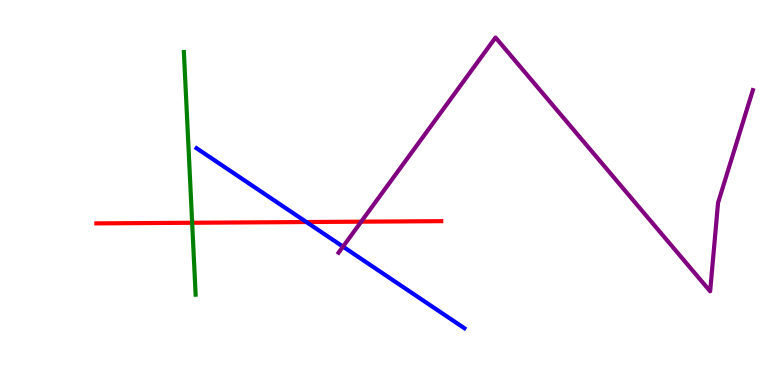[{'lines': ['blue', 'red'], 'intersections': [{'x': 3.95, 'y': 4.23}]}, {'lines': ['green', 'red'], 'intersections': [{'x': 2.48, 'y': 4.21}]}, {'lines': ['purple', 'red'], 'intersections': [{'x': 4.66, 'y': 4.24}]}, {'lines': ['blue', 'green'], 'intersections': []}, {'lines': ['blue', 'purple'], 'intersections': [{'x': 4.43, 'y': 3.59}]}, {'lines': ['green', 'purple'], 'intersections': []}]